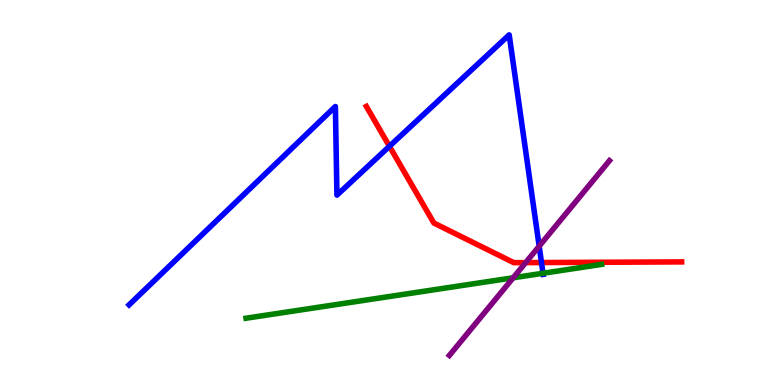[{'lines': ['blue', 'red'], 'intersections': [{'x': 5.02, 'y': 6.2}, {'x': 6.99, 'y': 3.18}]}, {'lines': ['green', 'red'], 'intersections': []}, {'lines': ['purple', 'red'], 'intersections': [{'x': 6.78, 'y': 3.18}]}, {'lines': ['blue', 'green'], 'intersections': [{'x': 7.01, 'y': 2.9}]}, {'lines': ['blue', 'purple'], 'intersections': [{'x': 6.96, 'y': 3.61}]}, {'lines': ['green', 'purple'], 'intersections': [{'x': 6.62, 'y': 2.79}]}]